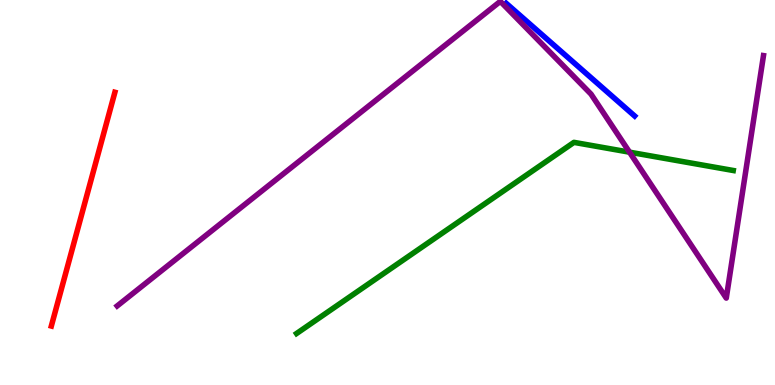[{'lines': ['blue', 'red'], 'intersections': []}, {'lines': ['green', 'red'], 'intersections': []}, {'lines': ['purple', 'red'], 'intersections': []}, {'lines': ['blue', 'green'], 'intersections': []}, {'lines': ['blue', 'purple'], 'intersections': []}, {'lines': ['green', 'purple'], 'intersections': [{'x': 8.12, 'y': 6.05}]}]